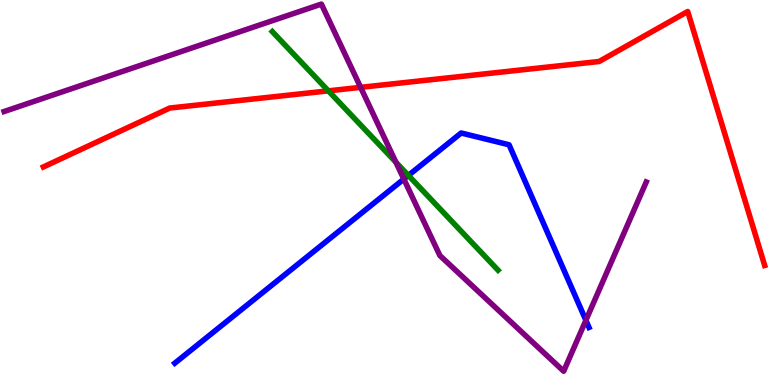[{'lines': ['blue', 'red'], 'intersections': []}, {'lines': ['green', 'red'], 'intersections': [{'x': 4.24, 'y': 7.64}]}, {'lines': ['purple', 'red'], 'intersections': [{'x': 4.65, 'y': 7.73}]}, {'lines': ['blue', 'green'], 'intersections': [{'x': 5.27, 'y': 5.44}]}, {'lines': ['blue', 'purple'], 'intersections': [{'x': 5.21, 'y': 5.35}, {'x': 7.56, 'y': 1.68}]}, {'lines': ['green', 'purple'], 'intersections': [{'x': 5.11, 'y': 5.79}]}]